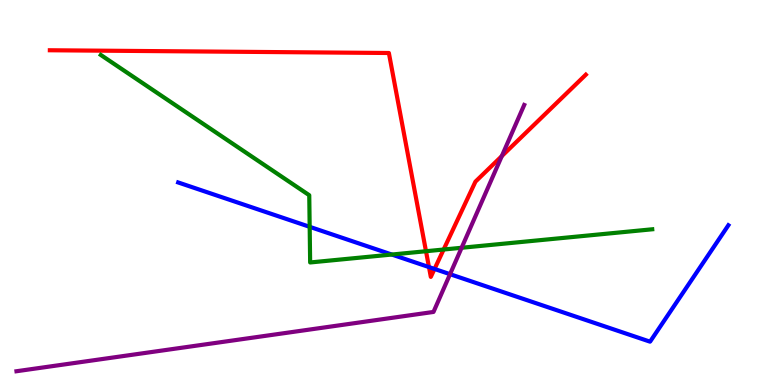[{'lines': ['blue', 'red'], 'intersections': [{'x': 5.54, 'y': 3.06}, {'x': 5.61, 'y': 3.01}]}, {'lines': ['green', 'red'], 'intersections': [{'x': 5.5, 'y': 3.47}, {'x': 5.72, 'y': 3.52}]}, {'lines': ['purple', 'red'], 'intersections': [{'x': 6.47, 'y': 5.95}]}, {'lines': ['blue', 'green'], 'intersections': [{'x': 4.0, 'y': 4.11}, {'x': 5.06, 'y': 3.39}]}, {'lines': ['blue', 'purple'], 'intersections': [{'x': 5.81, 'y': 2.88}]}, {'lines': ['green', 'purple'], 'intersections': [{'x': 5.96, 'y': 3.56}]}]